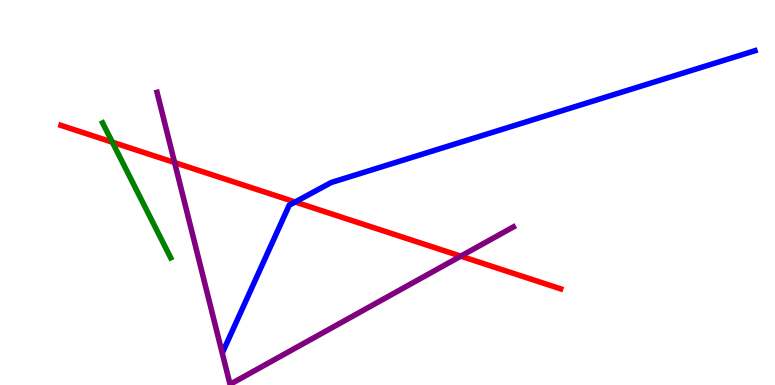[{'lines': ['blue', 'red'], 'intersections': [{'x': 3.81, 'y': 4.75}]}, {'lines': ['green', 'red'], 'intersections': [{'x': 1.45, 'y': 6.31}]}, {'lines': ['purple', 'red'], 'intersections': [{'x': 2.25, 'y': 5.78}, {'x': 5.95, 'y': 3.35}]}, {'lines': ['blue', 'green'], 'intersections': []}, {'lines': ['blue', 'purple'], 'intersections': []}, {'lines': ['green', 'purple'], 'intersections': []}]